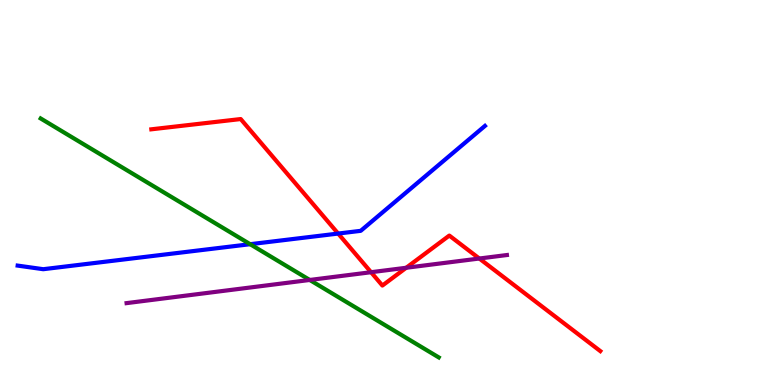[{'lines': ['blue', 'red'], 'intersections': [{'x': 4.36, 'y': 3.93}]}, {'lines': ['green', 'red'], 'intersections': []}, {'lines': ['purple', 'red'], 'intersections': [{'x': 4.79, 'y': 2.93}, {'x': 5.24, 'y': 3.05}, {'x': 6.18, 'y': 3.29}]}, {'lines': ['blue', 'green'], 'intersections': [{'x': 3.23, 'y': 3.66}]}, {'lines': ['blue', 'purple'], 'intersections': []}, {'lines': ['green', 'purple'], 'intersections': [{'x': 4.0, 'y': 2.73}]}]